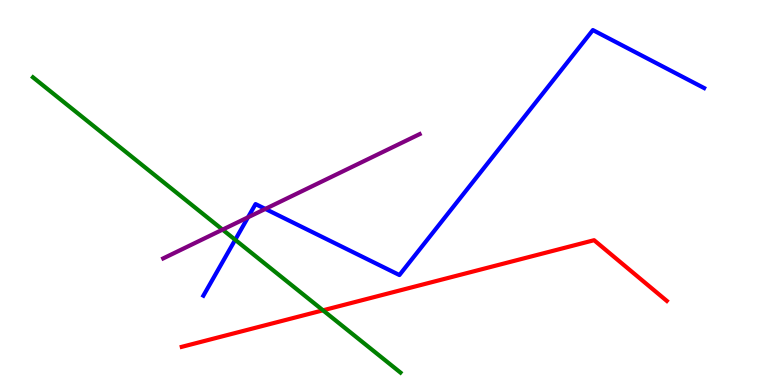[{'lines': ['blue', 'red'], 'intersections': []}, {'lines': ['green', 'red'], 'intersections': [{'x': 4.17, 'y': 1.94}]}, {'lines': ['purple', 'red'], 'intersections': []}, {'lines': ['blue', 'green'], 'intersections': [{'x': 3.03, 'y': 3.77}]}, {'lines': ['blue', 'purple'], 'intersections': [{'x': 3.2, 'y': 4.36}, {'x': 3.42, 'y': 4.57}]}, {'lines': ['green', 'purple'], 'intersections': [{'x': 2.87, 'y': 4.04}]}]